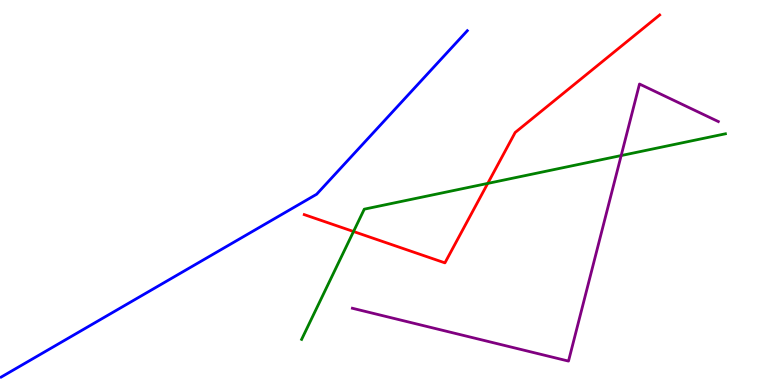[{'lines': ['blue', 'red'], 'intersections': []}, {'lines': ['green', 'red'], 'intersections': [{'x': 4.56, 'y': 3.99}, {'x': 6.29, 'y': 5.24}]}, {'lines': ['purple', 'red'], 'intersections': []}, {'lines': ['blue', 'green'], 'intersections': []}, {'lines': ['blue', 'purple'], 'intersections': []}, {'lines': ['green', 'purple'], 'intersections': [{'x': 8.02, 'y': 5.96}]}]